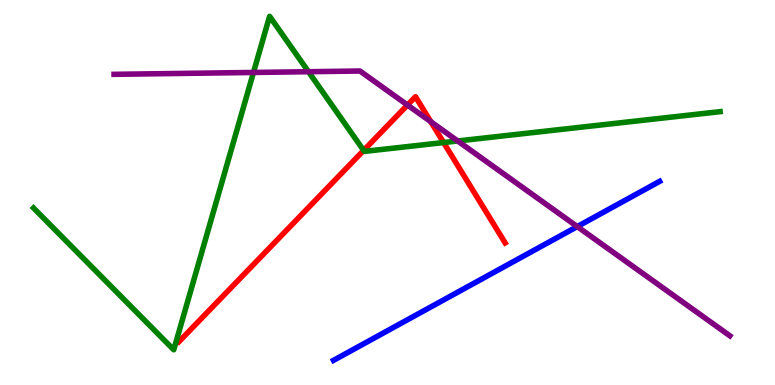[{'lines': ['blue', 'red'], 'intersections': []}, {'lines': ['green', 'red'], 'intersections': [{'x': 4.69, 'y': 6.09}, {'x': 5.72, 'y': 6.3}]}, {'lines': ['purple', 'red'], 'intersections': [{'x': 5.26, 'y': 7.27}, {'x': 5.56, 'y': 6.84}]}, {'lines': ['blue', 'green'], 'intersections': []}, {'lines': ['blue', 'purple'], 'intersections': [{'x': 7.45, 'y': 4.12}]}, {'lines': ['green', 'purple'], 'intersections': [{'x': 3.27, 'y': 8.12}, {'x': 3.98, 'y': 8.14}, {'x': 5.91, 'y': 6.34}]}]